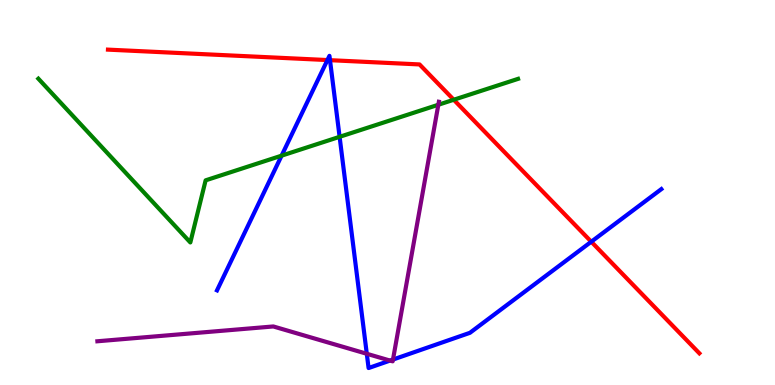[{'lines': ['blue', 'red'], 'intersections': [{'x': 4.22, 'y': 8.44}, {'x': 4.26, 'y': 8.44}, {'x': 7.63, 'y': 3.72}]}, {'lines': ['green', 'red'], 'intersections': [{'x': 5.85, 'y': 7.41}]}, {'lines': ['purple', 'red'], 'intersections': []}, {'lines': ['blue', 'green'], 'intersections': [{'x': 3.63, 'y': 5.96}, {'x': 4.38, 'y': 6.45}]}, {'lines': ['blue', 'purple'], 'intersections': [{'x': 4.73, 'y': 0.811}, {'x': 5.03, 'y': 0.634}, {'x': 5.07, 'y': 0.661}]}, {'lines': ['green', 'purple'], 'intersections': [{'x': 5.66, 'y': 7.28}]}]